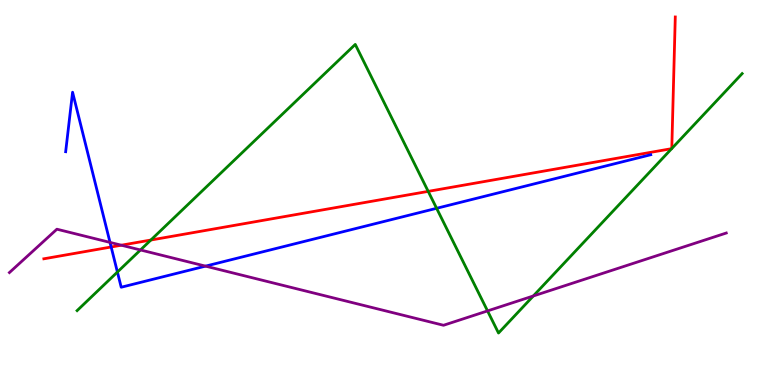[{'lines': ['blue', 'red'], 'intersections': [{'x': 1.43, 'y': 3.58}]}, {'lines': ['green', 'red'], 'intersections': [{'x': 1.95, 'y': 3.77}, {'x': 5.53, 'y': 5.03}, {'x': 8.67, 'y': 6.14}, {'x': 8.67, 'y': 6.14}]}, {'lines': ['purple', 'red'], 'intersections': [{'x': 1.57, 'y': 3.63}]}, {'lines': ['blue', 'green'], 'intersections': [{'x': 1.51, 'y': 2.93}, {'x': 5.63, 'y': 4.59}]}, {'lines': ['blue', 'purple'], 'intersections': [{'x': 1.42, 'y': 3.7}, {'x': 2.65, 'y': 3.09}]}, {'lines': ['green', 'purple'], 'intersections': [{'x': 1.81, 'y': 3.51}, {'x': 6.29, 'y': 1.92}, {'x': 6.88, 'y': 2.31}]}]